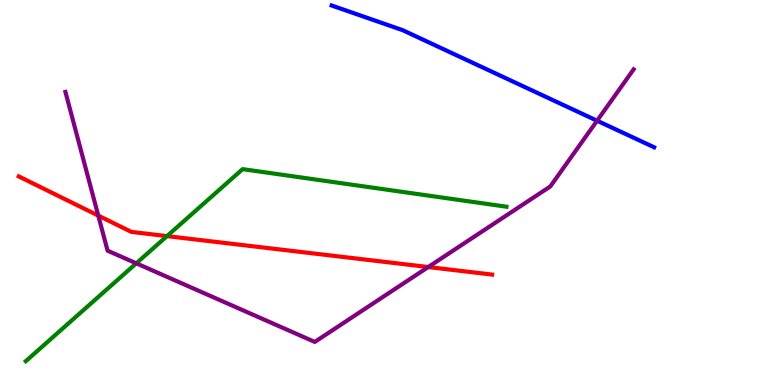[{'lines': ['blue', 'red'], 'intersections': []}, {'lines': ['green', 'red'], 'intersections': [{'x': 2.15, 'y': 3.87}]}, {'lines': ['purple', 'red'], 'intersections': [{'x': 1.27, 'y': 4.4}, {'x': 5.53, 'y': 3.06}]}, {'lines': ['blue', 'green'], 'intersections': []}, {'lines': ['blue', 'purple'], 'intersections': [{'x': 7.7, 'y': 6.86}]}, {'lines': ['green', 'purple'], 'intersections': [{'x': 1.76, 'y': 3.16}]}]